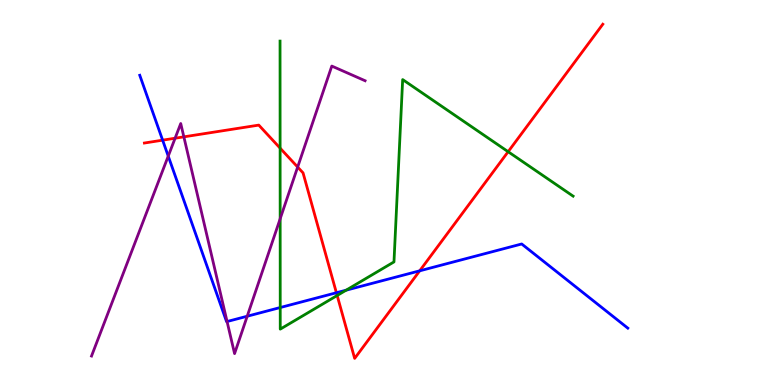[{'lines': ['blue', 'red'], 'intersections': [{'x': 2.1, 'y': 6.36}, {'x': 4.34, 'y': 2.4}, {'x': 5.42, 'y': 2.97}]}, {'lines': ['green', 'red'], 'intersections': [{'x': 3.61, 'y': 6.15}, {'x': 4.35, 'y': 2.32}, {'x': 6.56, 'y': 6.06}]}, {'lines': ['purple', 'red'], 'intersections': [{'x': 2.26, 'y': 6.41}, {'x': 2.37, 'y': 6.45}, {'x': 3.84, 'y': 5.66}]}, {'lines': ['blue', 'green'], 'intersections': [{'x': 3.62, 'y': 2.01}, {'x': 4.47, 'y': 2.46}]}, {'lines': ['blue', 'purple'], 'intersections': [{'x': 2.17, 'y': 5.95}, {'x': 2.93, 'y': 1.65}, {'x': 3.19, 'y': 1.79}]}, {'lines': ['green', 'purple'], 'intersections': [{'x': 3.62, 'y': 4.32}]}]